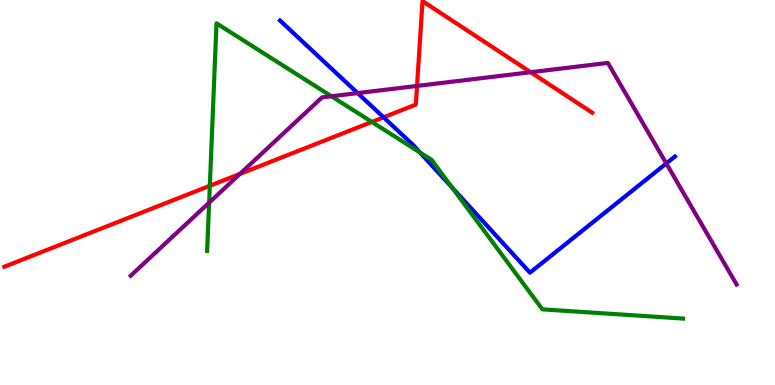[{'lines': ['blue', 'red'], 'intersections': [{'x': 4.95, 'y': 6.95}]}, {'lines': ['green', 'red'], 'intersections': [{'x': 2.71, 'y': 5.17}, {'x': 4.8, 'y': 6.83}]}, {'lines': ['purple', 'red'], 'intersections': [{'x': 3.1, 'y': 5.48}, {'x': 5.38, 'y': 7.77}, {'x': 6.85, 'y': 8.12}]}, {'lines': ['blue', 'green'], 'intersections': [{'x': 5.42, 'y': 6.04}, {'x': 5.83, 'y': 5.13}]}, {'lines': ['blue', 'purple'], 'intersections': [{'x': 4.61, 'y': 7.58}, {'x': 8.6, 'y': 5.75}]}, {'lines': ['green', 'purple'], 'intersections': [{'x': 2.7, 'y': 4.74}, {'x': 4.28, 'y': 7.5}]}]